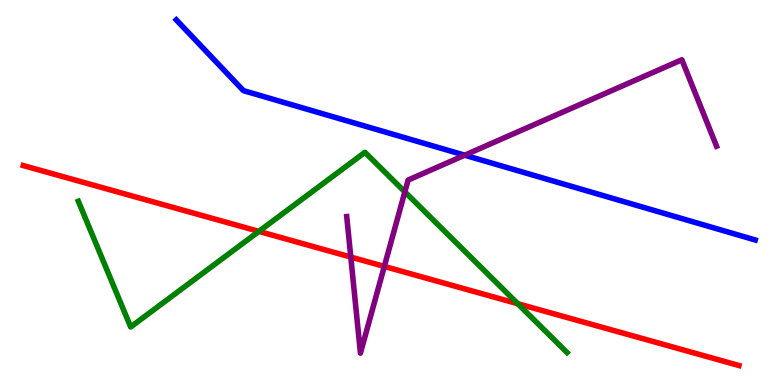[{'lines': ['blue', 'red'], 'intersections': []}, {'lines': ['green', 'red'], 'intersections': [{'x': 3.34, 'y': 3.99}, {'x': 6.68, 'y': 2.11}]}, {'lines': ['purple', 'red'], 'intersections': [{'x': 4.53, 'y': 3.32}, {'x': 4.96, 'y': 3.08}]}, {'lines': ['blue', 'green'], 'intersections': []}, {'lines': ['blue', 'purple'], 'intersections': [{'x': 6.0, 'y': 5.97}]}, {'lines': ['green', 'purple'], 'intersections': [{'x': 5.22, 'y': 5.02}]}]